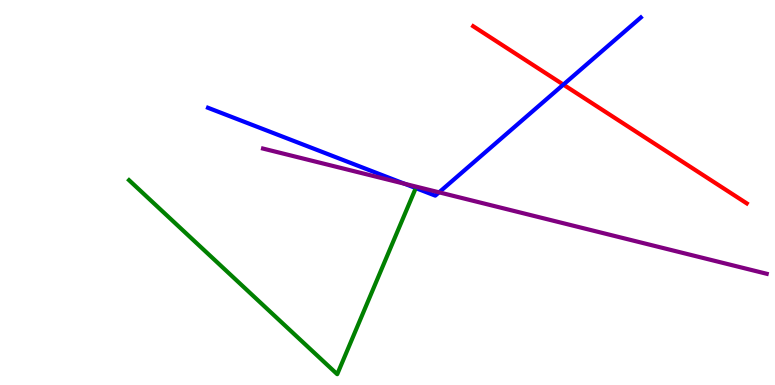[{'lines': ['blue', 'red'], 'intersections': [{'x': 7.27, 'y': 7.8}]}, {'lines': ['green', 'red'], 'intersections': []}, {'lines': ['purple', 'red'], 'intersections': []}, {'lines': ['blue', 'green'], 'intersections': []}, {'lines': ['blue', 'purple'], 'intersections': [{'x': 5.22, 'y': 5.23}, {'x': 5.67, 'y': 5.0}]}, {'lines': ['green', 'purple'], 'intersections': []}]